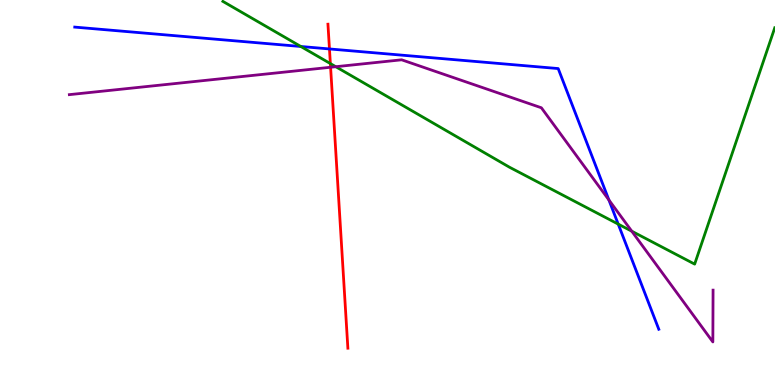[{'lines': ['blue', 'red'], 'intersections': [{'x': 4.25, 'y': 8.73}]}, {'lines': ['green', 'red'], 'intersections': [{'x': 4.26, 'y': 8.35}]}, {'lines': ['purple', 'red'], 'intersections': [{'x': 4.27, 'y': 8.25}]}, {'lines': ['blue', 'green'], 'intersections': [{'x': 3.88, 'y': 8.79}, {'x': 7.98, 'y': 4.18}]}, {'lines': ['blue', 'purple'], 'intersections': [{'x': 7.86, 'y': 4.81}]}, {'lines': ['green', 'purple'], 'intersections': [{'x': 4.33, 'y': 8.27}, {'x': 8.15, 'y': 3.99}]}]